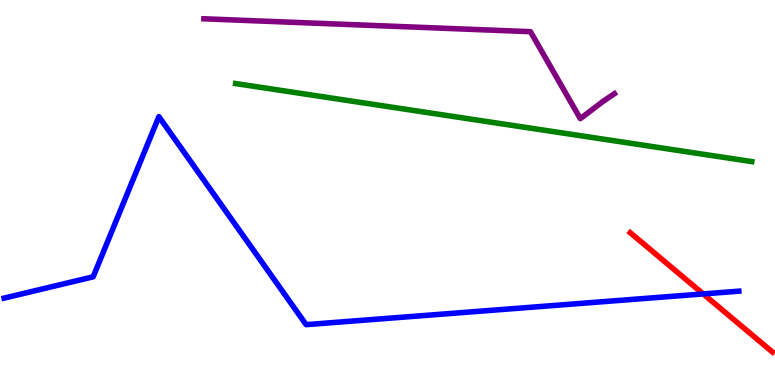[{'lines': ['blue', 'red'], 'intersections': [{'x': 9.07, 'y': 2.37}]}, {'lines': ['green', 'red'], 'intersections': []}, {'lines': ['purple', 'red'], 'intersections': []}, {'lines': ['blue', 'green'], 'intersections': []}, {'lines': ['blue', 'purple'], 'intersections': []}, {'lines': ['green', 'purple'], 'intersections': []}]